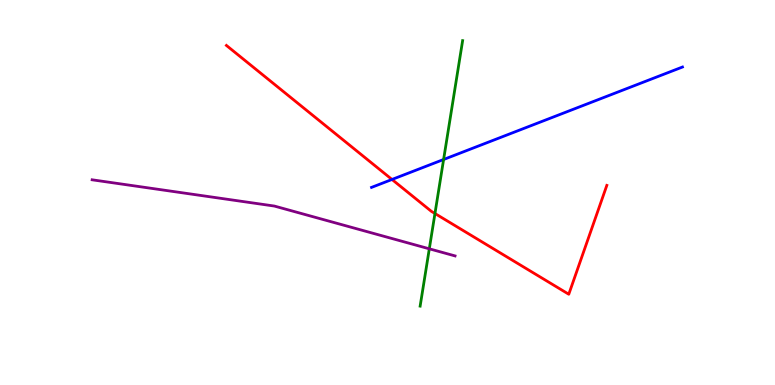[{'lines': ['blue', 'red'], 'intersections': [{'x': 5.06, 'y': 5.34}]}, {'lines': ['green', 'red'], 'intersections': [{'x': 5.61, 'y': 4.45}]}, {'lines': ['purple', 'red'], 'intersections': []}, {'lines': ['blue', 'green'], 'intersections': [{'x': 5.72, 'y': 5.86}]}, {'lines': ['blue', 'purple'], 'intersections': []}, {'lines': ['green', 'purple'], 'intersections': [{'x': 5.54, 'y': 3.54}]}]